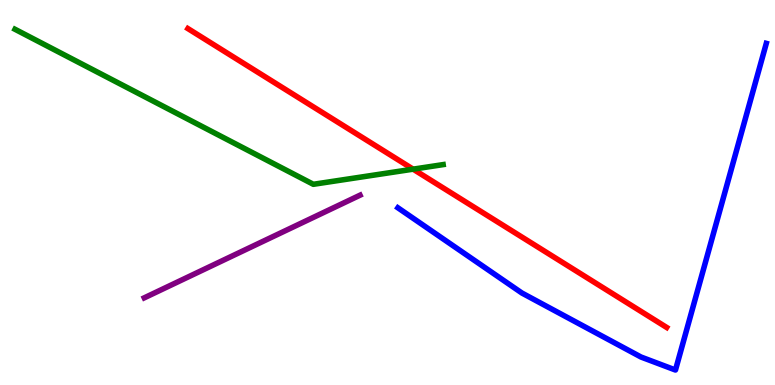[{'lines': ['blue', 'red'], 'intersections': []}, {'lines': ['green', 'red'], 'intersections': [{'x': 5.33, 'y': 5.61}]}, {'lines': ['purple', 'red'], 'intersections': []}, {'lines': ['blue', 'green'], 'intersections': []}, {'lines': ['blue', 'purple'], 'intersections': []}, {'lines': ['green', 'purple'], 'intersections': []}]